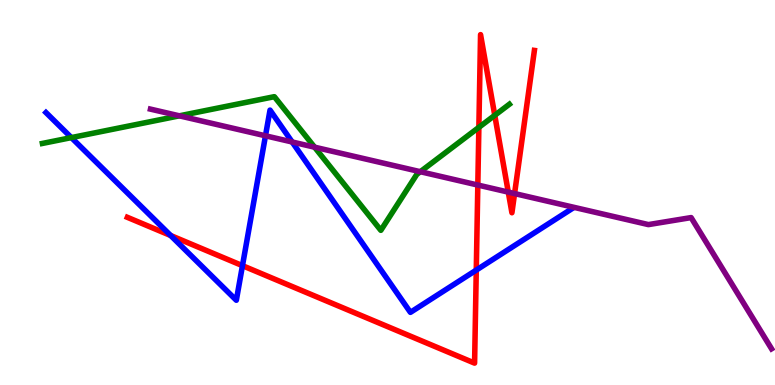[{'lines': ['blue', 'red'], 'intersections': [{'x': 2.2, 'y': 3.88}, {'x': 3.13, 'y': 3.1}, {'x': 6.15, 'y': 2.98}]}, {'lines': ['green', 'red'], 'intersections': [{'x': 6.18, 'y': 6.69}, {'x': 6.38, 'y': 7.0}]}, {'lines': ['purple', 'red'], 'intersections': [{'x': 6.17, 'y': 5.19}, {'x': 6.56, 'y': 5.01}, {'x': 6.64, 'y': 4.97}]}, {'lines': ['blue', 'green'], 'intersections': [{'x': 0.921, 'y': 6.43}]}, {'lines': ['blue', 'purple'], 'intersections': [{'x': 3.43, 'y': 6.47}, {'x': 3.77, 'y': 6.31}]}, {'lines': ['green', 'purple'], 'intersections': [{'x': 2.31, 'y': 6.99}, {'x': 4.06, 'y': 6.18}, {'x': 5.42, 'y': 5.54}]}]